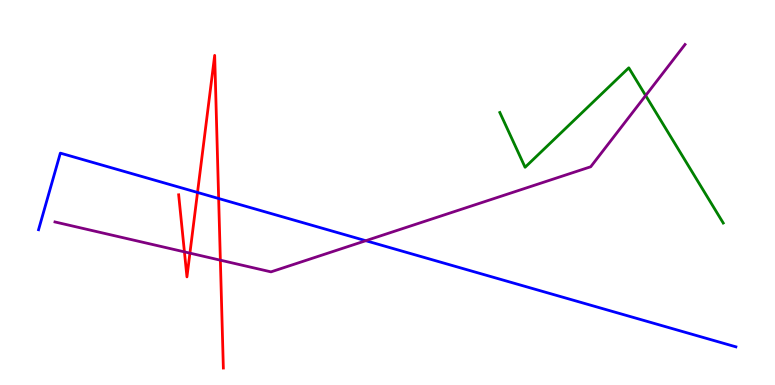[{'lines': ['blue', 'red'], 'intersections': [{'x': 2.55, 'y': 5.0}, {'x': 2.82, 'y': 4.84}]}, {'lines': ['green', 'red'], 'intersections': []}, {'lines': ['purple', 'red'], 'intersections': [{'x': 2.38, 'y': 3.46}, {'x': 2.45, 'y': 3.43}, {'x': 2.84, 'y': 3.24}]}, {'lines': ['blue', 'green'], 'intersections': []}, {'lines': ['blue', 'purple'], 'intersections': [{'x': 4.72, 'y': 3.75}]}, {'lines': ['green', 'purple'], 'intersections': [{'x': 8.33, 'y': 7.52}]}]